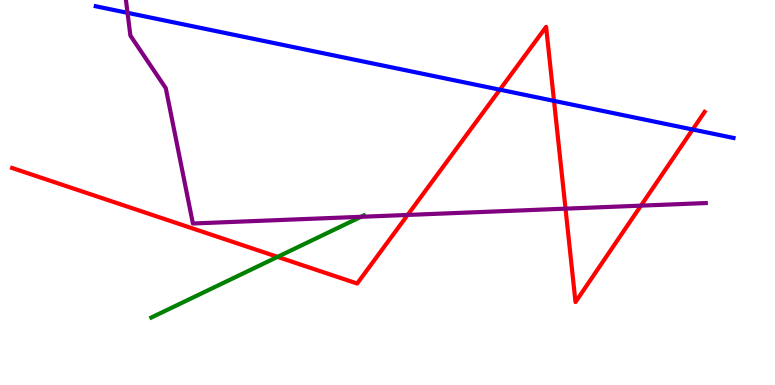[{'lines': ['blue', 'red'], 'intersections': [{'x': 6.45, 'y': 7.67}, {'x': 7.15, 'y': 7.38}, {'x': 8.94, 'y': 6.64}]}, {'lines': ['green', 'red'], 'intersections': [{'x': 3.58, 'y': 3.33}]}, {'lines': ['purple', 'red'], 'intersections': [{'x': 5.26, 'y': 4.42}, {'x': 7.3, 'y': 4.58}, {'x': 8.27, 'y': 4.66}]}, {'lines': ['blue', 'green'], 'intersections': []}, {'lines': ['blue', 'purple'], 'intersections': [{'x': 1.65, 'y': 9.67}]}, {'lines': ['green', 'purple'], 'intersections': [{'x': 4.66, 'y': 4.37}]}]